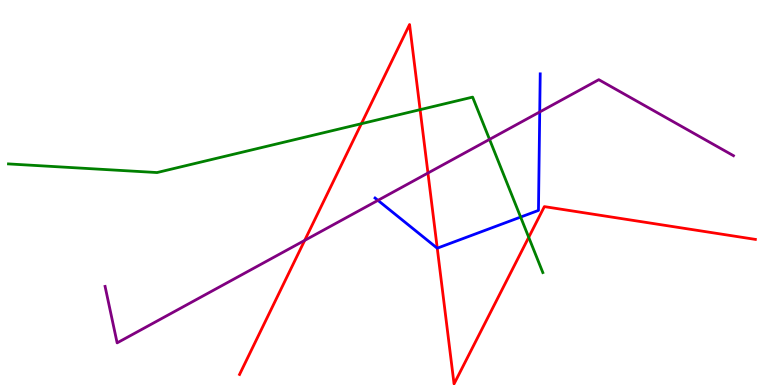[{'lines': ['blue', 'red'], 'intersections': [{'x': 5.64, 'y': 3.55}]}, {'lines': ['green', 'red'], 'intersections': [{'x': 4.66, 'y': 6.79}, {'x': 5.42, 'y': 7.15}, {'x': 6.82, 'y': 3.84}]}, {'lines': ['purple', 'red'], 'intersections': [{'x': 3.93, 'y': 3.76}, {'x': 5.52, 'y': 5.51}]}, {'lines': ['blue', 'green'], 'intersections': [{'x': 6.72, 'y': 4.36}]}, {'lines': ['blue', 'purple'], 'intersections': [{'x': 4.88, 'y': 4.8}, {'x': 6.96, 'y': 7.09}]}, {'lines': ['green', 'purple'], 'intersections': [{'x': 6.32, 'y': 6.38}]}]